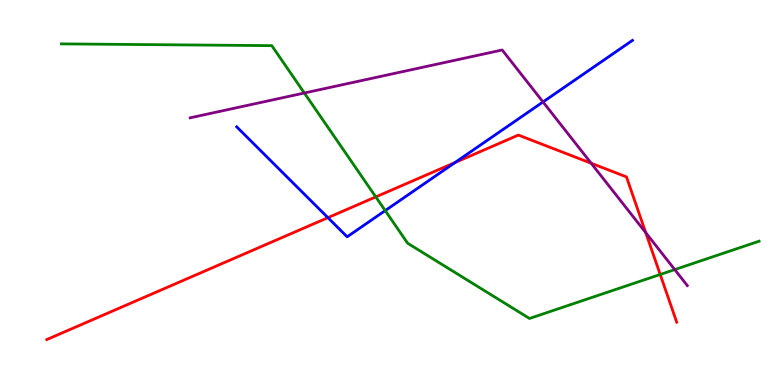[{'lines': ['blue', 'red'], 'intersections': [{'x': 4.23, 'y': 4.35}, {'x': 5.87, 'y': 5.78}]}, {'lines': ['green', 'red'], 'intersections': [{'x': 4.85, 'y': 4.89}, {'x': 8.52, 'y': 2.87}]}, {'lines': ['purple', 'red'], 'intersections': [{'x': 7.63, 'y': 5.76}, {'x': 8.33, 'y': 3.96}]}, {'lines': ['blue', 'green'], 'intersections': [{'x': 4.97, 'y': 4.53}]}, {'lines': ['blue', 'purple'], 'intersections': [{'x': 7.01, 'y': 7.35}]}, {'lines': ['green', 'purple'], 'intersections': [{'x': 3.93, 'y': 7.58}, {'x': 8.71, 'y': 3.0}]}]